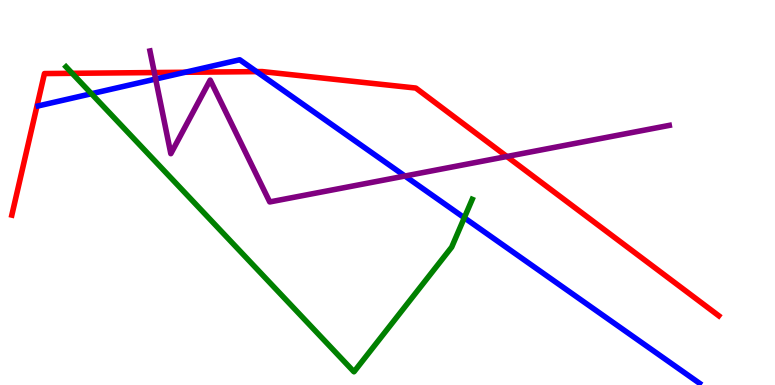[{'lines': ['blue', 'red'], 'intersections': [{'x': 2.39, 'y': 8.12}, {'x': 3.31, 'y': 8.14}]}, {'lines': ['green', 'red'], 'intersections': [{'x': 0.931, 'y': 8.1}]}, {'lines': ['purple', 'red'], 'intersections': [{'x': 1.99, 'y': 8.12}, {'x': 6.54, 'y': 5.94}]}, {'lines': ['blue', 'green'], 'intersections': [{'x': 1.18, 'y': 7.57}, {'x': 5.99, 'y': 4.34}]}, {'lines': ['blue', 'purple'], 'intersections': [{'x': 2.01, 'y': 7.95}, {'x': 5.23, 'y': 5.43}]}, {'lines': ['green', 'purple'], 'intersections': []}]